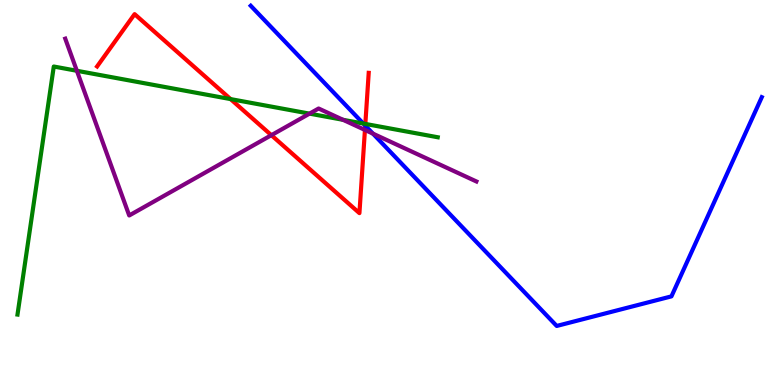[{'lines': ['blue', 'red'], 'intersections': [{'x': 4.71, 'y': 6.74}]}, {'lines': ['green', 'red'], 'intersections': [{'x': 2.98, 'y': 7.43}, {'x': 4.71, 'y': 6.78}]}, {'lines': ['purple', 'red'], 'intersections': [{'x': 3.5, 'y': 6.49}, {'x': 4.71, 'y': 6.63}]}, {'lines': ['blue', 'green'], 'intersections': [{'x': 4.69, 'y': 6.79}]}, {'lines': ['blue', 'purple'], 'intersections': [{'x': 4.81, 'y': 6.53}]}, {'lines': ['green', 'purple'], 'intersections': [{'x': 0.992, 'y': 8.16}, {'x': 3.99, 'y': 7.05}, {'x': 4.43, 'y': 6.89}]}]